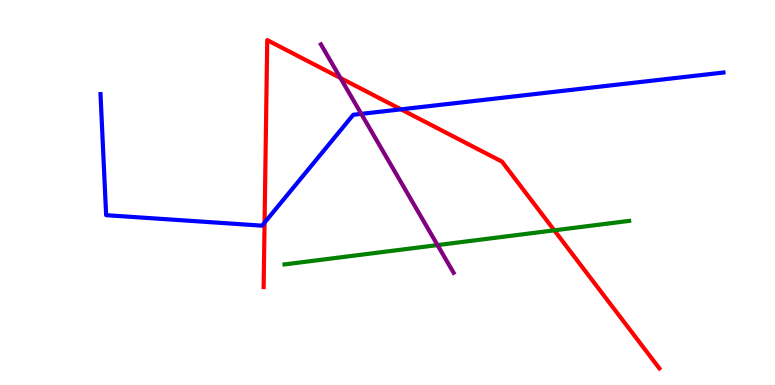[{'lines': ['blue', 'red'], 'intersections': [{'x': 3.41, 'y': 4.22}, {'x': 5.17, 'y': 7.16}]}, {'lines': ['green', 'red'], 'intersections': [{'x': 7.15, 'y': 4.02}]}, {'lines': ['purple', 'red'], 'intersections': [{'x': 4.39, 'y': 7.97}]}, {'lines': ['blue', 'green'], 'intersections': []}, {'lines': ['blue', 'purple'], 'intersections': [{'x': 4.66, 'y': 7.04}]}, {'lines': ['green', 'purple'], 'intersections': [{'x': 5.65, 'y': 3.63}]}]